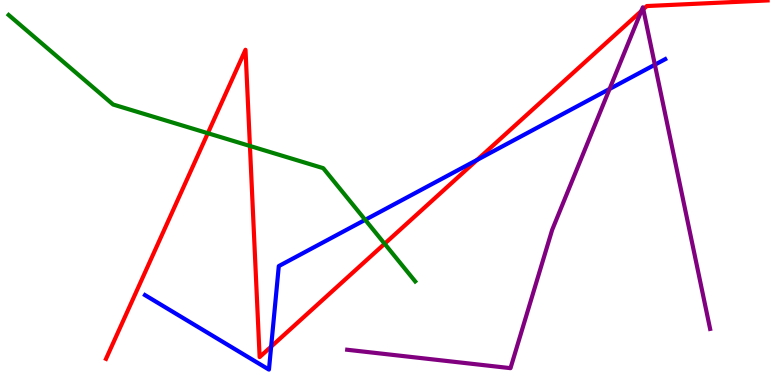[{'lines': ['blue', 'red'], 'intersections': [{'x': 3.5, 'y': 0.997}, {'x': 6.16, 'y': 5.85}]}, {'lines': ['green', 'red'], 'intersections': [{'x': 2.68, 'y': 6.54}, {'x': 3.22, 'y': 6.21}, {'x': 4.96, 'y': 3.67}]}, {'lines': ['purple', 'red'], 'intersections': [{'x': 8.28, 'y': 9.71}, {'x': 8.3, 'y': 9.76}]}, {'lines': ['blue', 'green'], 'intersections': [{'x': 4.71, 'y': 4.29}]}, {'lines': ['blue', 'purple'], 'intersections': [{'x': 7.87, 'y': 7.69}, {'x': 8.45, 'y': 8.32}]}, {'lines': ['green', 'purple'], 'intersections': []}]